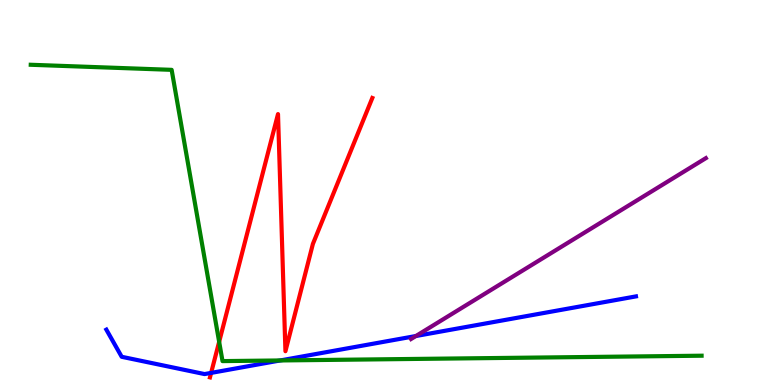[{'lines': ['blue', 'red'], 'intersections': [{'x': 2.72, 'y': 0.314}]}, {'lines': ['green', 'red'], 'intersections': [{'x': 2.83, 'y': 1.12}]}, {'lines': ['purple', 'red'], 'intersections': []}, {'lines': ['blue', 'green'], 'intersections': [{'x': 3.62, 'y': 0.638}]}, {'lines': ['blue', 'purple'], 'intersections': [{'x': 5.37, 'y': 1.27}]}, {'lines': ['green', 'purple'], 'intersections': []}]